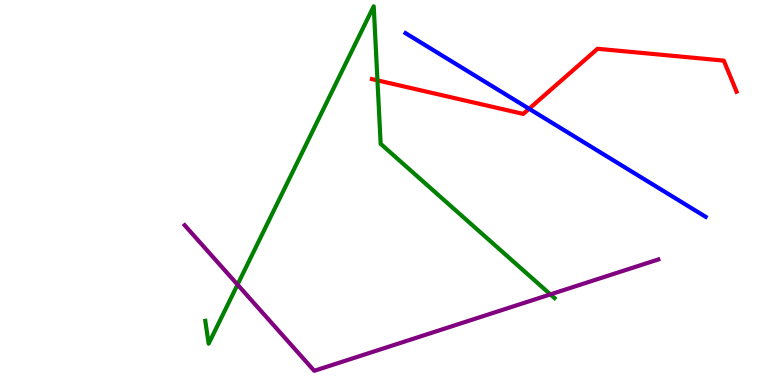[{'lines': ['blue', 'red'], 'intersections': [{'x': 6.83, 'y': 7.17}]}, {'lines': ['green', 'red'], 'intersections': [{'x': 4.87, 'y': 7.91}]}, {'lines': ['purple', 'red'], 'intersections': []}, {'lines': ['blue', 'green'], 'intersections': []}, {'lines': ['blue', 'purple'], 'intersections': []}, {'lines': ['green', 'purple'], 'intersections': [{'x': 3.07, 'y': 2.61}, {'x': 7.1, 'y': 2.35}]}]